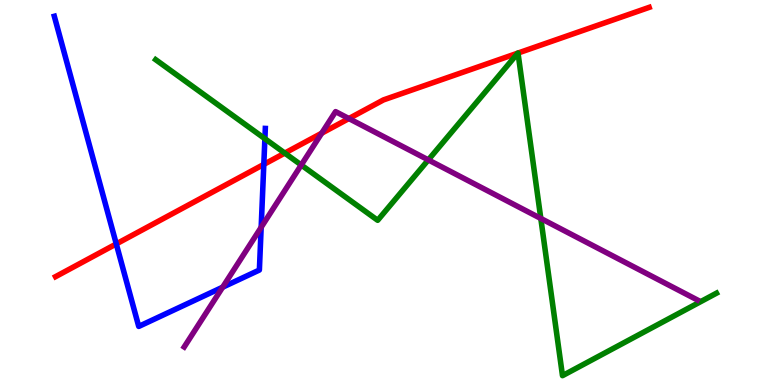[{'lines': ['blue', 'red'], 'intersections': [{'x': 1.5, 'y': 3.66}, {'x': 3.4, 'y': 5.73}]}, {'lines': ['green', 'red'], 'intersections': [{'x': 3.67, 'y': 6.02}, {'x': 6.68, 'y': 8.62}, {'x': 6.68, 'y': 8.62}]}, {'lines': ['purple', 'red'], 'intersections': [{'x': 4.15, 'y': 6.54}, {'x': 4.5, 'y': 6.92}]}, {'lines': ['blue', 'green'], 'intersections': [{'x': 3.42, 'y': 6.4}]}, {'lines': ['blue', 'purple'], 'intersections': [{'x': 2.87, 'y': 2.54}, {'x': 3.37, 'y': 4.1}]}, {'lines': ['green', 'purple'], 'intersections': [{'x': 3.89, 'y': 5.71}, {'x': 5.53, 'y': 5.85}, {'x': 6.98, 'y': 4.33}]}]